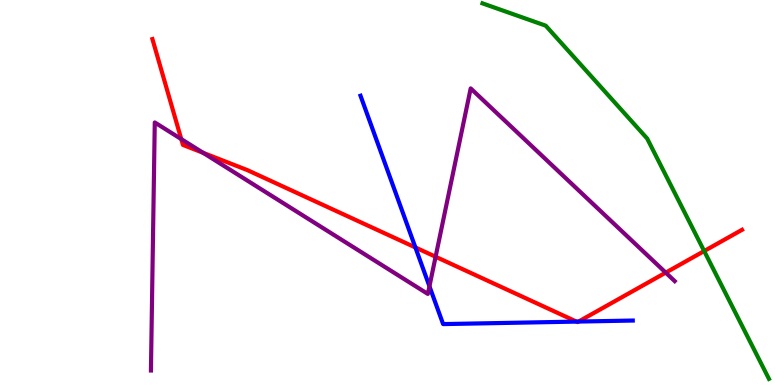[{'lines': ['blue', 'red'], 'intersections': [{'x': 5.36, 'y': 3.57}, {'x': 7.44, 'y': 1.65}, {'x': 7.47, 'y': 1.65}]}, {'lines': ['green', 'red'], 'intersections': [{'x': 9.09, 'y': 3.48}]}, {'lines': ['purple', 'red'], 'intersections': [{'x': 2.34, 'y': 6.39}, {'x': 2.62, 'y': 6.03}, {'x': 5.62, 'y': 3.33}, {'x': 8.59, 'y': 2.92}]}, {'lines': ['blue', 'green'], 'intersections': []}, {'lines': ['blue', 'purple'], 'intersections': [{'x': 5.54, 'y': 2.56}]}, {'lines': ['green', 'purple'], 'intersections': []}]